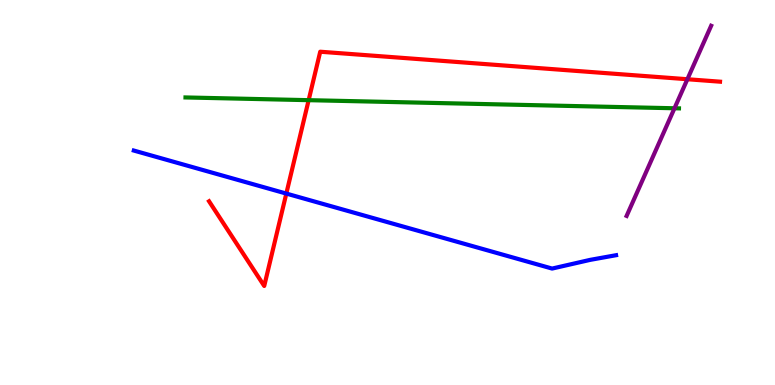[{'lines': ['blue', 'red'], 'intersections': [{'x': 3.69, 'y': 4.97}]}, {'lines': ['green', 'red'], 'intersections': [{'x': 3.98, 'y': 7.4}]}, {'lines': ['purple', 'red'], 'intersections': [{'x': 8.87, 'y': 7.94}]}, {'lines': ['blue', 'green'], 'intersections': []}, {'lines': ['blue', 'purple'], 'intersections': []}, {'lines': ['green', 'purple'], 'intersections': [{'x': 8.7, 'y': 7.19}]}]